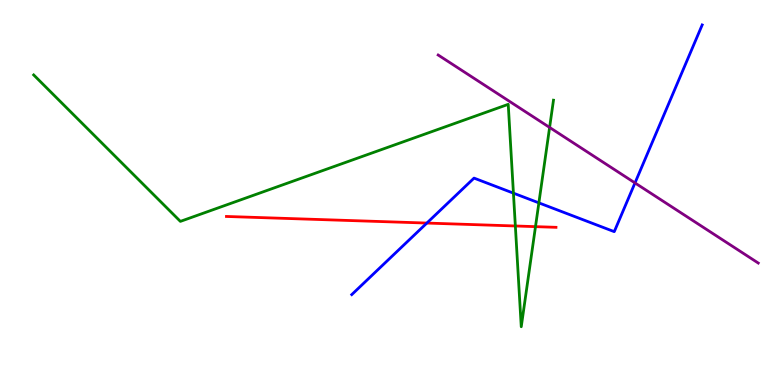[{'lines': ['blue', 'red'], 'intersections': [{'x': 5.51, 'y': 4.21}]}, {'lines': ['green', 'red'], 'intersections': [{'x': 6.65, 'y': 4.13}, {'x': 6.91, 'y': 4.11}]}, {'lines': ['purple', 'red'], 'intersections': []}, {'lines': ['blue', 'green'], 'intersections': [{'x': 6.62, 'y': 4.98}, {'x': 6.95, 'y': 4.73}]}, {'lines': ['blue', 'purple'], 'intersections': [{'x': 8.19, 'y': 5.25}]}, {'lines': ['green', 'purple'], 'intersections': [{'x': 7.09, 'y': 6.69}]}]